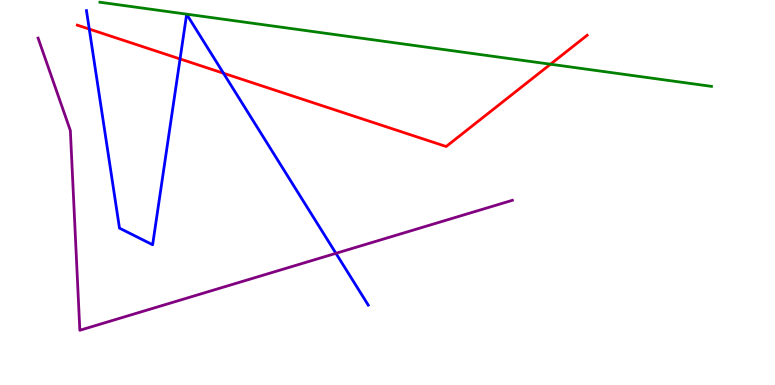[{'lines': ['blue', 'red'], 'intersections': [{'x': 1.15, 'y': 9.25}, {'x': 2.32, 'y': 8.47}, {'x': 2.88, 'y': 8.1}]}, {'lines': ['green', 'red'], 'intersections': [{'x': 7.1, 'y': 8.33}]}, {'lines': ['purple', 'red'], 'intersections': []}, {'lines': ['blue', 'green'], 'intersections': []}, {'lines': ['blue', 'purple'], 'intersections': [{'x': 4.33, 'y': 3.42}]}, {'lines': ['green', 'purple'], 'intersections': []}]